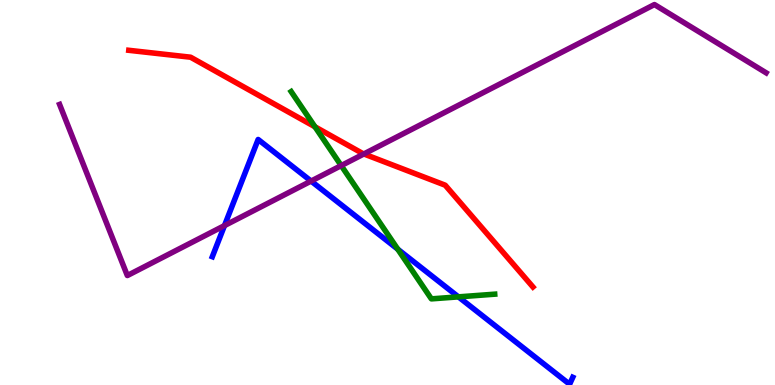[{'lines': ['blue', 'red'], 'intersections': []}, {'lines': ['green', 'red'], 'intersections': [{'x': 4.06, 'y': 6.71}]}, {'lines': ['purple', 'red'], 'intersections': [{'x': 4.69, 'y': 6.0}]}, {'lines': ['blue', 'green'], 'intersections': [{'x': 5.13, 'y': 3.53}, {'x': 5.92, 'y': 2.29}]}, {'lines': ['blue', 'purple'], 'intersections': [{'x': 2.9, 'y': 4.14}, {'x': 4.01, 'y': 5.3}]}, {'lines': ['green', 'purple'], 'intersections': [{'x': 4.4, 'y': 5.7}]}]